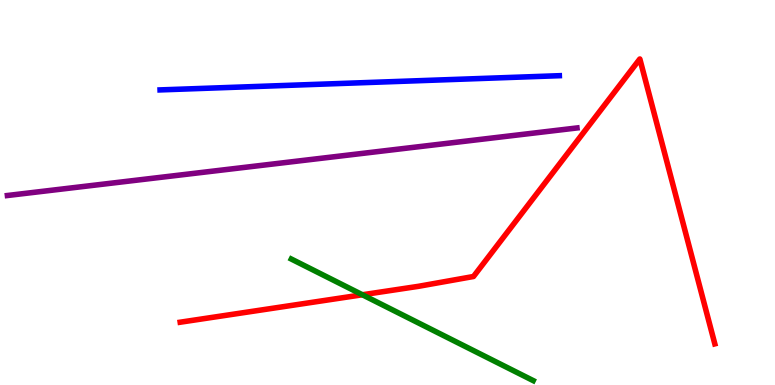[{'lines': ['blue', 'red'], 'intersections': []}, {'lines': ['green', 'red'], 'intersections': [{'x': 4.68, 'y': 2.34}]}, {'lines': ['purple', 'red'], 'intersections': []}, {'lines': ['blue', 'green'], 'intersections': []}, {'lines': ['blue', 'purple'], 'intersections': []}, {'lines': ['green', 'purple'], 'intersections': []}]